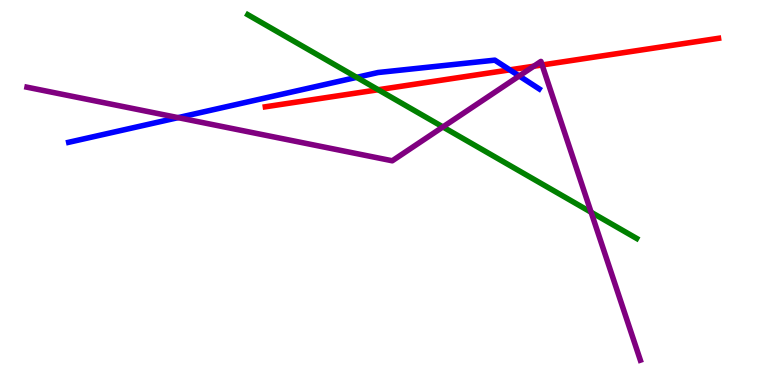[{'lines': ['blue', 'red'], 'intersections': [{'x': 6.58, 'y': 8.19}]}, {'lines': ['green', 'red'], 'intersections': [{'x': 4.88, 'y': 7.67}]}, {'lines': ['purple', 'red'], 'intersections': [{'x': 6.89, 'y': 8.28}, {'x': 6.99, 'y': 8.31}]}, {'lines': ['blue', 'green'], 'intersections': [{'x': 4.6, 'y': 7.99}]}, {'lines': ['blue', 'purple'], 'intersections': [{'x': 2.3, 'y': 6.94}, {'x': 6.7, 'y': 8.03}]}, {'lines': ['green', 'purple'], 'intersections': [{'x': 5.71, 'y': 6.7}, {'x': 7.63, 'y': 4.49}]}]